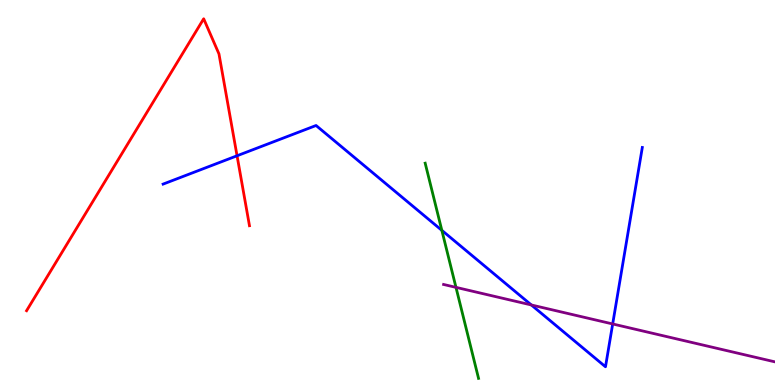[{'lines': ['blue', 'red'], 'intersections': [{'x': 3.06, 'y': 5.95}]}, {'lines': ['green', 'red'], 'intersections': []}, {'lines': ['purple', 'red'], 'intersections': []}, {'lines': ['blue', 'green'], 'intersections': [{'x': 5.7, 'y': 4.02}]}, {'lines': ['blue', 'purple'], 'intersections': [{'x': 6.86, 'y': 2.08}, {'x': 7.91, 'y': 1.59}]}, {'lines': ['green', 'purple'], 'intersections': [{'x': 5.88, 'y': 2.54}]}]